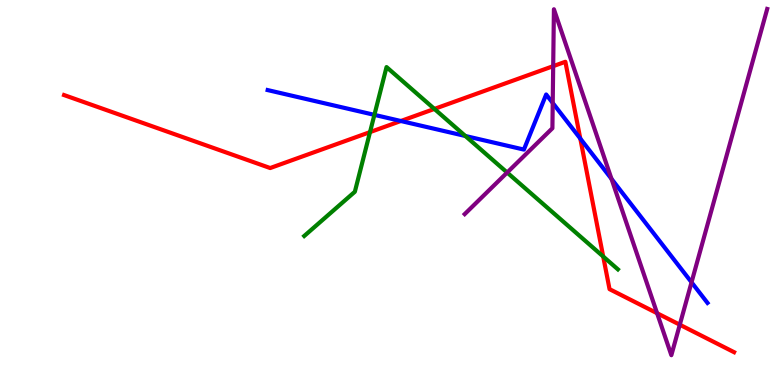[{'lines': ['blue', 'red'], 'intersections': [{'x': 5.17, 'y': 6.86}, {'x': 7.49, 'y': 6.4}]}, {'lines': ['green', 'red'], 'intersections': [{'x': 4.77, 'y': 6.57}, {'x': 5.61, 'y': 7.17}, {'x': 7.78, 'y': 3.34}]}, {'lines': ['purple', 'red'], 'intersections': [{'x': 7.14, 'y': 8.28}, {'x': 8.48, 'y': 1.86}, {'x': 8.77, 'y': 1.57}]}, {'lines': ['blue', 'green'], 'intersections': [{'x': 4.83, 'y': 7.02}, {'x': 6.0, 'y': 6.47}]}, {'lines': ['blue', 'purple'], 'intersections': [{'x': 7.13, 'y': 7.33}, {'x': 7.89, 'y': 5.35}, {'x': 8.92, 'y': 2.67}]}, {'lines': ['green', 'purple'], 'intersections': [{'x': 6.54, 'y': 5.52}]}]